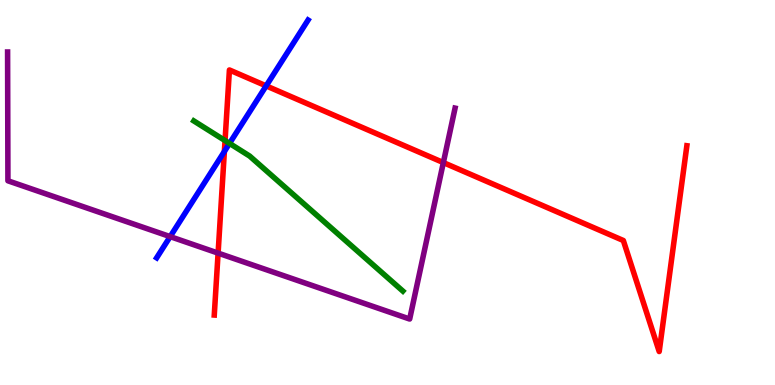[{'lines': ['blue', 'red'], 'intersections': [{'x': 2.9, 'y': 6.07}, {'x': 3.43, 'y': 7.77}]}, {'lines': ['green', 'red'], 'intersections': [{'x': 2.9, 'y': 6.35}]}, {'lines': ['purple', 'red'], 'intersections': [{'x': 2.81, 'y': 3.43}, {'x': 5.72, 'y': 5.78}]}, {'lines': ['blue', 'green'], 'intersections': [{'x': 2.96, 'y': 6.28}]}, {'lines': ['blue', 'purple'], 'intersections': [{'x': 2.2, 'y': 3.85}]}, {'lines': ['green', 'purple'], 'intersections': []}]